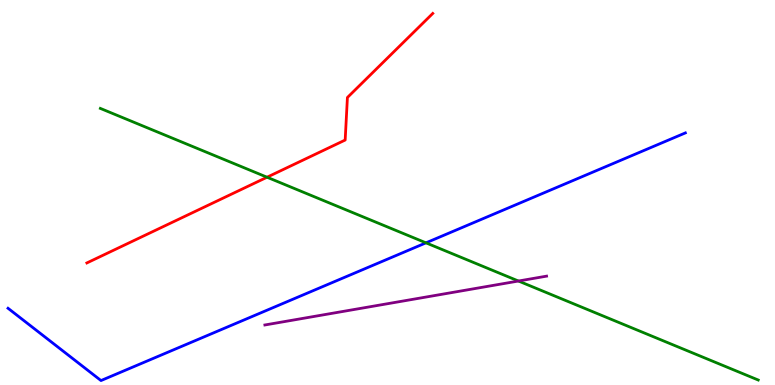[{'lines': ['blue', 'red'], 'intersections': []}, {'lines': ['green', 'red'], 'intersections': [{'x': 3.45, 'y': 5.4}]}, {'lines': ['purple', 'red'], 'intersections': []}, {'lines': ['blue', 'green'], 'intersections': [{'x': 5.5, 'y': 3.69}]}, {'lines': ['blue', 'purple'], 'intersections': []}, {'lines': ['green', 'purple'], 'intersections': [{'x': 6.69, 'y': 2.7}]}]